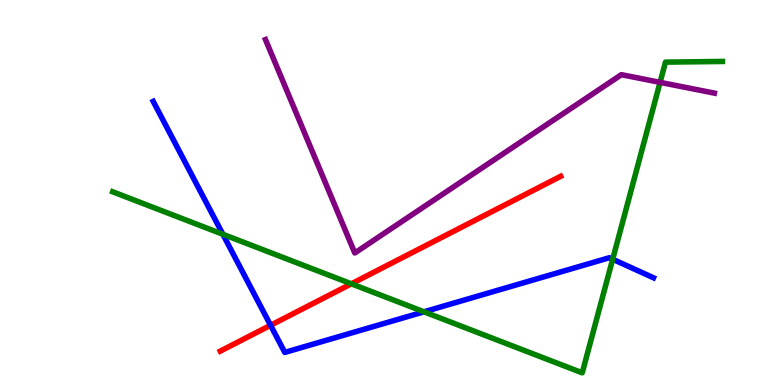[{'lines': ['blue', 'red'], 'intersections': [{'x': 3.49, 'y': 1.55}]}, {'lines': ['green', 'red'], 'intersections': [{'x': 4.53, 'y': 2.63}]}, {'lines': ['purple', 'red'], 'intersections': []}, {'lines': ['blue', 'green'], 'intersections': [{'x': 2.88, 'y': 3.91}, {'x': 5.47, 'y': 1.9}, {'x': 7.91, 'y': 3.27}]}, {'lines': ['blue', 'purple'], 'intersections': []}, {'lines': ['green', 'purple'], 'intersections': [{'x': 8.52, 'y': 7.86}]}]